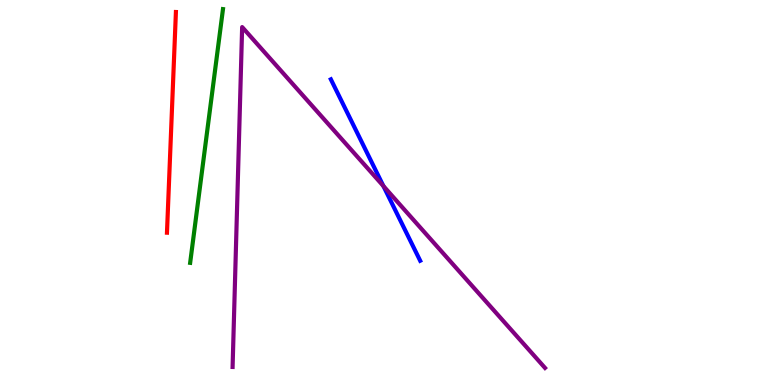[{'lines': ['blue', 'red'], 'intersections': []}, {'lines': ['green', 'red'], 'intersections': []}, {'lines': ['purple', 'red'], 'intersections': []}, {'lines': ['blue', 'green'], 'intersections': []}, {'lines': ['blue', 'purple'], 'intersections': [{'x': 4.95, 'y': 5.17}]}, {'lines': ['green', 'purple'], 'intersections': []}]